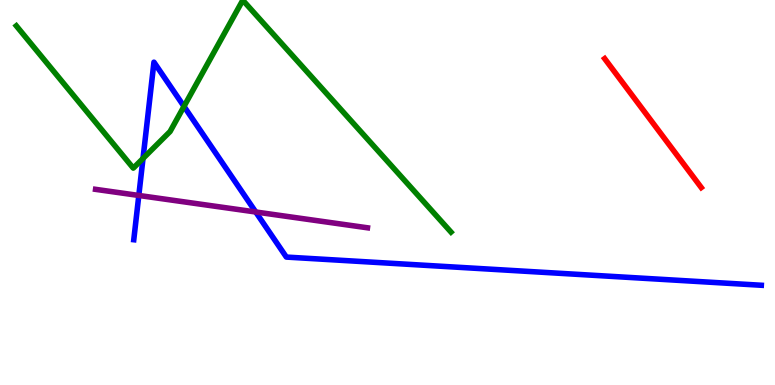[{'lines': ['blue', 'red'], 'intersections': []}, {'lines': ['green', 'red'], 'intersections': []}, {'lines': ['purple', 'red'], 'intersections': []}, {'lines': ['blue', 'green'], 'intersections': [{'x': 1.85, 'y': 5.88}, {'x': 2.37, 'y': 7.24}]}, {'lines': ['blue', 'purple'], 'intersections': [{'x': 1.79, 'y': 4.92}, {'x': 3.3, 'y': 4.49}]}, {'lines': ['green', 'purple'], 'intersections': []}]